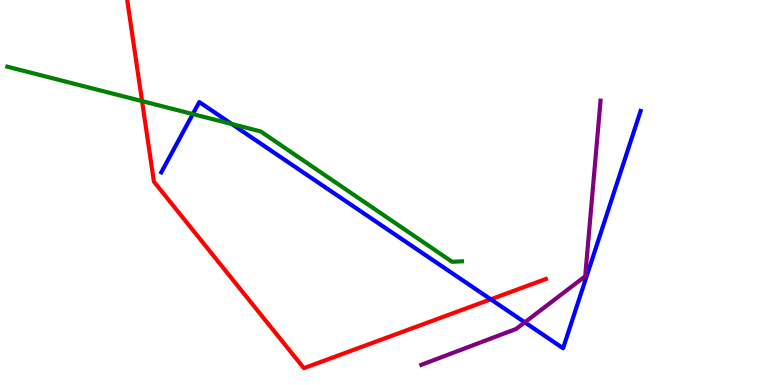[{'lines': ['blue', 'red'], 'intersections': [{'x': 6.33, 'y': 2.23}]}, {'lines': ['green', 'red'], 'intersections': [{'x': 1.83, 'y': 7.37}]}, {'lines': ['purple', 'red'], 'intersections': []}, {'lines': ['blue', 'green'], 'intersections': [{'x': 2.49, 'y': 7.04}, {'x': 2.99, 'y': 6.78}]}, {'lines': ['blue', 'purple'], 'intersections': [{'x': 6.77, 'y': 1.63}]}, {'lines': ['green', 'purple'], 'intersections': []}]